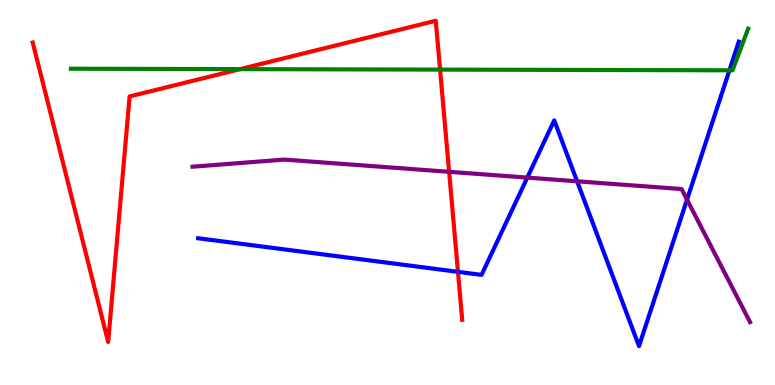[{'lines': ['blue', 'red'], 'intersections': [{'x': 5.91, 'y': 2.94}]}, {'lines': ['green', 'red'], 'intersections': [{'x': 3.1, 'y': 8.2}, {'x': 5.68, 'y': 8.19}]}, {'lines': ['purple', 'red'], 'intersections': [{'x': 5.8, 'y': 5.54}]}, {'lines': ['blue', 'green'], 'intersections': [{'x': 9.41, 'y': 8.17}]}, {'lines': ['blue', 'purple'], 'intersections': [{'x': 6.8, 'y': 5.39}, {'x': 7.45, 'y': 5.29}, {'x': 8.86, 'y': 4.81}]}, {'lines': ['green', 'purple'], 'intersections': []}]